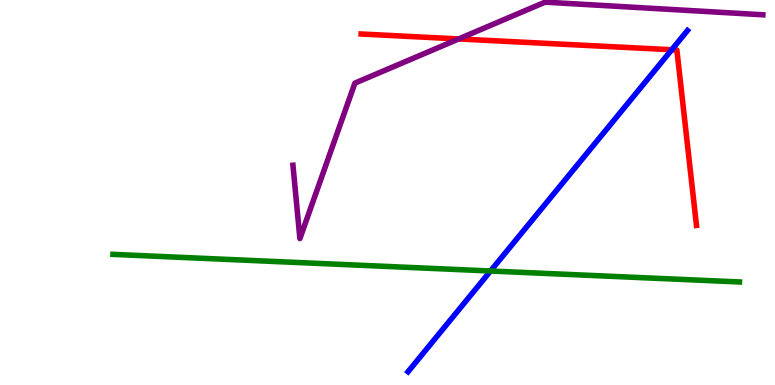[{'lines': ['blue', 'red'], 'intersections': [{'x': 8.67, 'y': 8.71}]}, {'lines': ['green', 'red'], 'intersections': []}, {'lines': ['purple', 'red'], 'intersections': [{'x': 5.92, 'y': 8.99}]}, {'lines': ['blue', 'green'], 'intersections': [{'x': 6.33, 'y': 2.96}]}, {'lines': ['blue', 'purple'], 'intersections': []}, {'lines': ['green', 'purple'], 'intersections': []}]